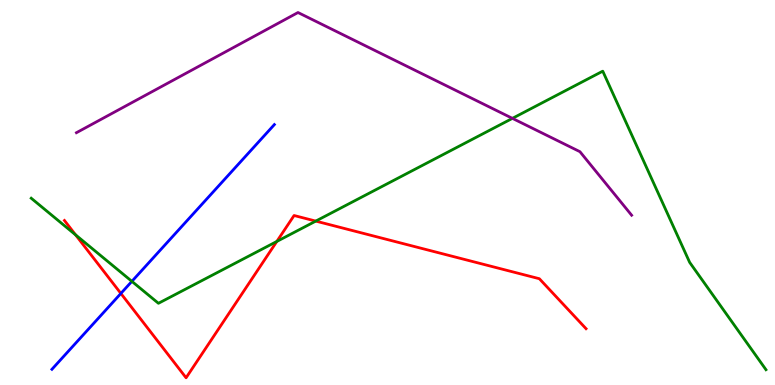[{'lines': ['blue', 'red'], 'intersections': [{'x': 1.56, 'y': 2.38}]}, {'lines': ['green', 'red'], 'intersections': [{'x': 0.975, 'y': 3.9}, {'x': 3.57, 'y': 3.73}, {'x': 4.07, 'y': 4.26}]}, {'lines': ['purple', 'red'], 'intersections': []}, {'lines': ['blue', 'green'], 'intersections': [{'x': 1.7, 'y': 2.69}]}, {'lines': ['blue', 'purple'], 'intersections': []}, {'lines': ['green', 'purple'], 'intersections': [{'x': 6.61, 'y': 6.93}]}]